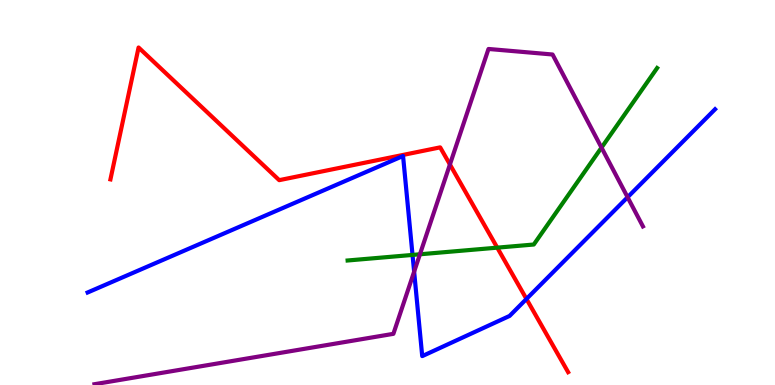[{'lines': ['blue', 'red'], 'intersections': [{'x': 6.79, 'y': 2.23}]}, {'lines': ['green', 'red'], 'intersections': [{'x': 6.42, 'y': 3.57}]}, {'lines': ['purple', 'red'], 'intersections': [{'x': 5.81, 'y': 5.73}]}, {'lines': ['blue', 'green'], 'intersections': [{'x': 5.32, 'y': 3.38}]}, {'lines': ['blue', 'purple'], 'intersections': [{'x': 5.34, 'y': 2.94}, {'x': 8.1, 'y': 4.88}]}, {'lines': ['green', 'purple'], 'intersections': [{'x': 5.42, 'y': 3.4}, {'x': 7.76, 'y': 6.17}]}]